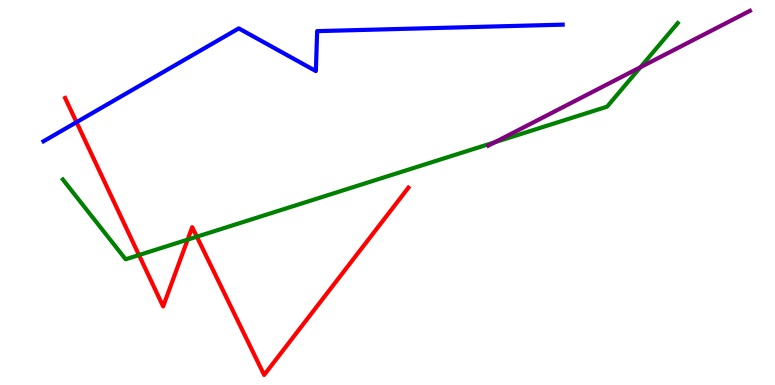[{'lines': ['blue', 'red'], 'intersections': [{'x': 0.987, 'y': 6.83}]}, {'lines': ['green', 'red'], 'intersections': [{'x': 1.79, 'y': 3.38}, {'x': 2.42, 'y': 3.78}, {'x': 2.54, 'y': 3.85}]}, {'lines': ['purple', 'red'], 'intersections': []}, {'lines': ['blue', 'green'], 'intersections': []}, {'lines': ['blue', 'purple'], 'intersections': []}, {'lines': ['green', 'purple'], 'intersections': [{'x': 6.38, 'y': 6.3}, {'x': 8.26, 'y': 8.25}]}]